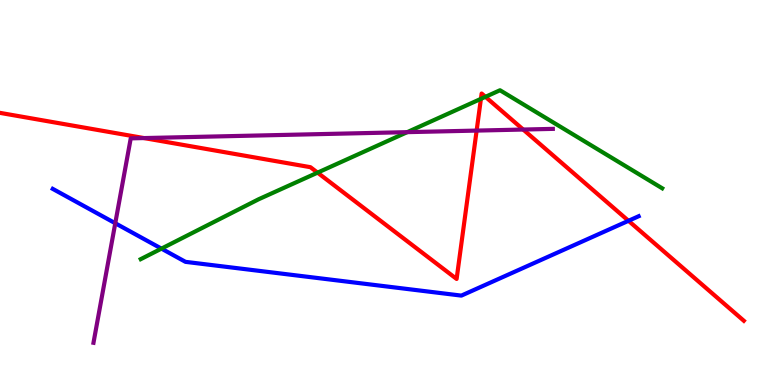[{'lines': ['blue', 'red'], 'intersections': [{'x': 8.11, 'y': 4.27}]}, {'lines': ['green', 'red'], 'intersections': [{'x': 4.1, 'y': 5.52}, {'x': 6.21, 'y': 7.43}, {'x': 6.26, 'y': 7.49}]}, {'lines': ['purple', 'red'], 'intersections': [{'x': 1.86, 'y': 6.41}, {'x': 6.15, 'y': 6.61}, {'x': 6.75, 'y': 6.64}]}, {'lines': ['blue', 'green'], 'intersections': [{'x': 2.08, 'y': 3.54}]}, {'lines': ['blue', 'purple'], 'intersections': [{'x': 1.49, 'y': 4.2}]}, {'lines': ['green', 'purple'], 'intersections': [{'x': 5.25, 'y': 6.57}]}]